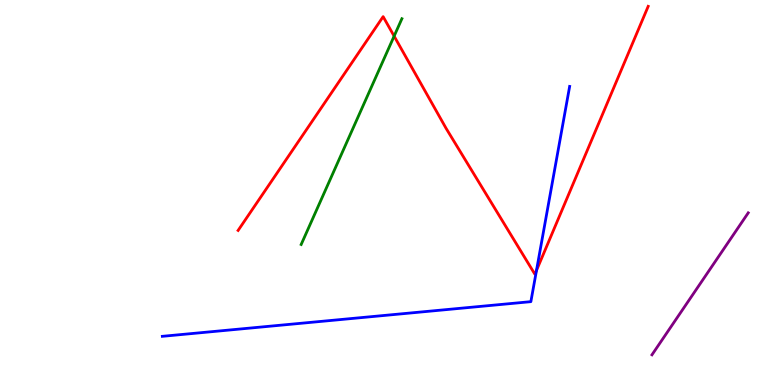[{'lines': ['blue', 'red'], 'intersections': [{'x': 6.92, 'y': 2.98}]}, {'lines': ['green', 'red'], 'intersections': [{'x': 5.09, 'y': 9.06}]}, {'lines': ['purple', 'red'], 'intersections': []}, {'lines': ['blue', 'green'], 'intersections': []}, {'lines': ['blue', 'purple'], 'intersections': []}, {'lines': ['green', 'purple'], 'intersections': []}]